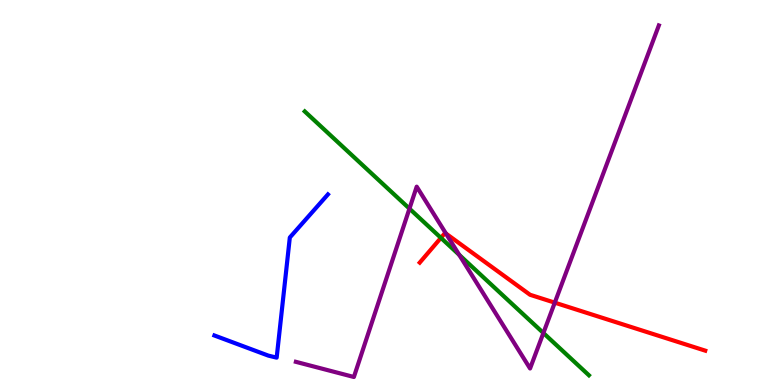[{'lines': ['blue', 'red'], 'intersections': []}, {'lines': ['green', 'red'], 'intersections': [{'x': 5.69, 'y': 3.82}]}, {'lines': ['purple', 'red'], 'intersections': [{'x': 5.75, 'y': 3.93}, {'x': 7.16, 'y': 2.14}]}, {'lines': ['blue', 'green'], 'intersections': []}, {'lines': ['blue', 'purple'], 'intersections': []}, {'lines': ['green', 'purple'], 'intersections': [{'x': 5.28, 'y': 4.58}, {'x': 5.93, 'y': 3.38}, {'x': 7.01, 'y': 1.35}]}]